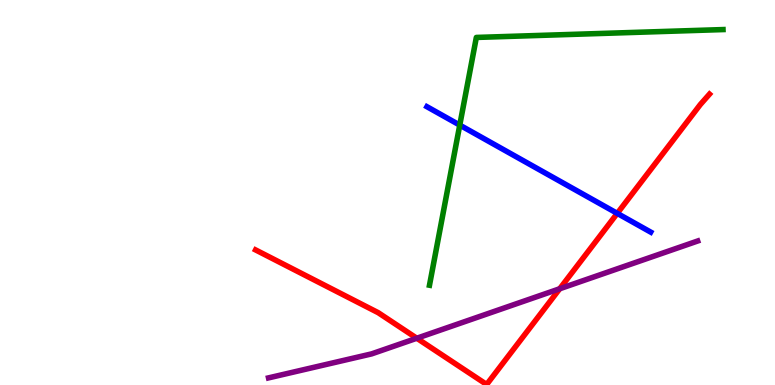[{'lines': ['blue', 'red'], 'intersections': [{'x': 7.96, 'y': 4.46}]}, {'lines': ['green', 'red'], 'intersections': []}, {'lines': ['purple', 'red'], 'intersections': [{'x': 5.38, 'y': 1.21}, {'x': 7.22, 'y': 2.5}]}, {'lines': ['blue', 'green'], 'intersections': [{'x': 5.93, 'y': 6.75}]}, {'lines': ['blue', 'purple'], 'intersections': []}, {'lines': ['green', 'purple'], 'intersections': []}]